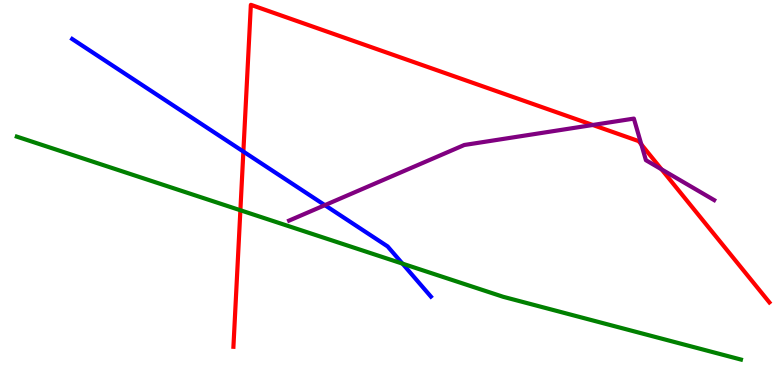[{'lines': ['blue', 'red'], 'intersections': [{'x': 3.14, 'y': 6.06}]}, {'lines': ['green', 'red'], 'intersections': [{'x': 3.1, 'y': 4.54}]}, {'lines': ['purple', 'red'], 'intersections': [{'x': 7.65, 'y': 6.75}, {'x': 8.28, 'y': 6.25}, {'x': 8.54, 'y': 5.6}]}, {'lines': ['blue', 'green'], 'intersections': [{'x': 5.19, 'y': 3.15}]}, {'lines': ['blue', 'purple'], 'intersections': [{'x': 4.19, 'y': 4.67}]}, {'lines': ['green', 'purple'], 'intersections': []}]